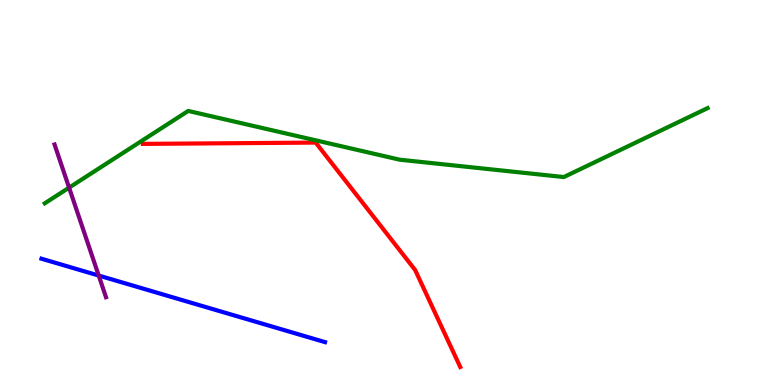[{'lines': ['blue', 'red'], 'intersections': []}, {'lines': ['green', 'red'], 'intersections': []}, {'lines': ['purple', 'red'], 'intersections': []}, {'lines': ['blue', 'green'], 'intersections': []}, {'lines': ['blue', 'purple'], 'intersections': [{'x': 1.27, 'y': 2.84}]}, {'lines': ['green', 'purple'], 'intersections': [{'x': 0.891, 'y': 5.13}]}]